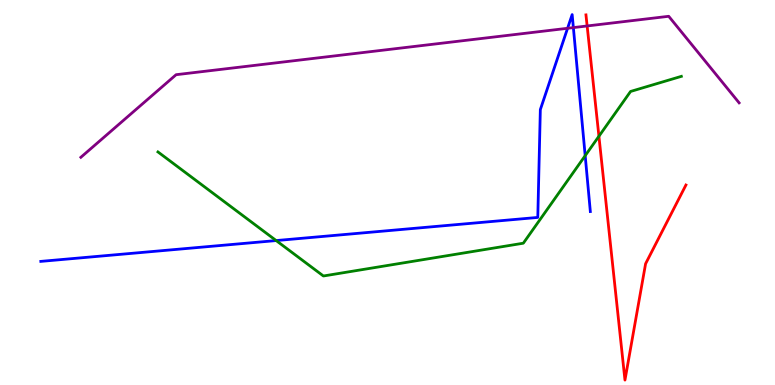[{'lines': ['blue', 'red'], 'intersections': []}, {'lines': ['green', 'red'], 'intersections': [{'x': 7.73, 'y': 6.46}]}, {'lines': ['purple', 'red'], 'intersections': [{'x': 7.58, 'y': 9.33}]}, {'lines': ['blue', 'green'], 'intersections': [{'x': 3.56, 'y': 3.75}, {'x': 7.55, 'y': 5.96}]}, {'lines': ['blue', 'purple'], 'intersections': [{'x': 7.32, 'y': 9.27}, {'x': 7.4, 'y': 9.28}]}, {'lines': ['green', 'purple'], 'intersections': []}]